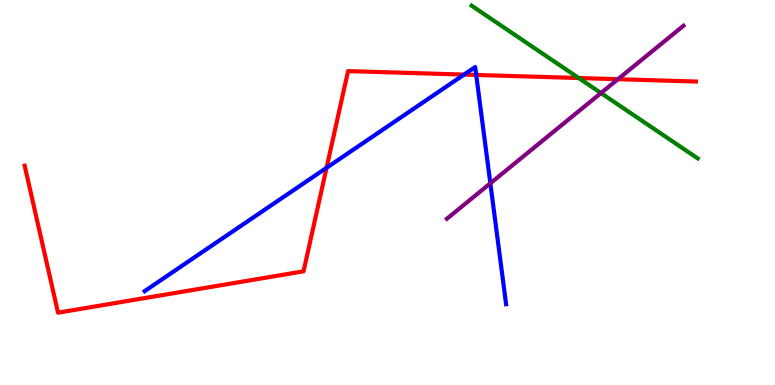[{'lines': ['blue', 'red'], 'intersections': [{'x': 4.21, 'y': 5.64}, {'x': 5.99, 'y': 8.06}, {'x': 6.14, 'y': 8.05}]}, {'lines': ['green', 'red'], 'intersections': [{'x': 7.47, 'y': 7.97}]}, {'lines': ['purple', 'red'], 'intersections': [{'x': 7.97, 'y': 7.94}]}, {'lines': ['blue', 'green'], 'intersections': []}, {'lines': ['blue', 'purple'], 'intersections': [{'x': 6.33, 'y': 5.24}]}, {'lines': ['green', 'purple'], 'intersections': [{'x': 7.75, 'y': 7.58}]}]